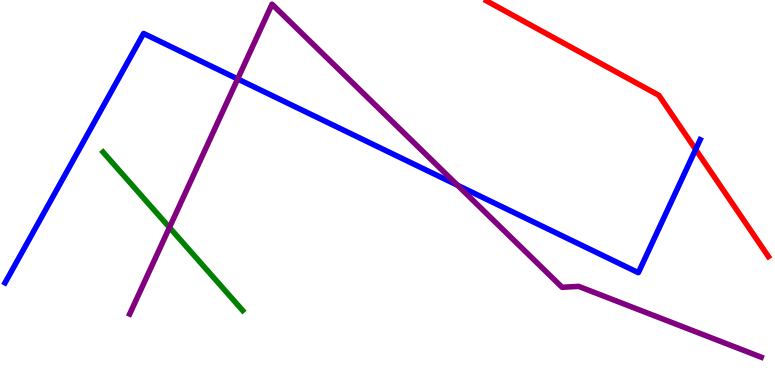[{'lines': ['blue', 'red'], 'intersections': [{'x': 8.98, 'y': 6.12}]}, {'lines': ['green', 'red'], 'intersections': []}, {'lines': ['purple', 'red'], 'intersections': []}, {'lines': ['blue', 'green'], 'intersections': []}, {'lines': ['blue', 'purple'], 'intersections': [{'x': 3.07, 'y': 7.95}, {'x': 5.9, 'y': 5.19}]}, {'lines': ['green', 'purple'], 'intersections': [{'x': 2.19, 'y': 4.09}]}]